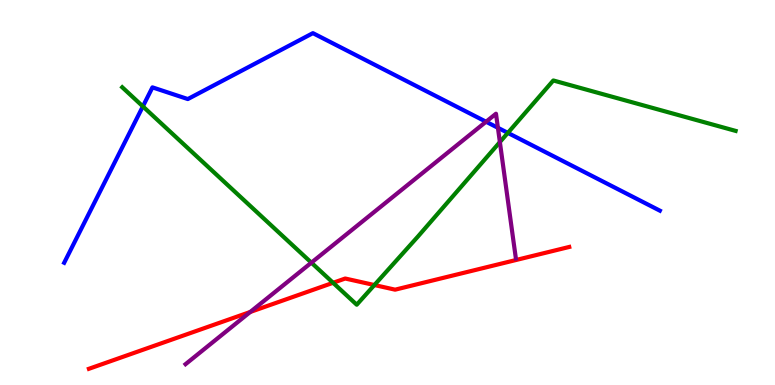[{'lines': ['blue', 'red'], 'intersections': []}, {'lines': ['green', 'red'], 'intersections': [{'x': 4.3, 'y': 2.65}, {'x': 4.83, 'y': 2.6}]}, {'lines': ['purple', 'red'], 'intersections': [{'x': 3.23, 'y': 1.9}]}, {'lines': ['blue', 'green'], 'intersections': [{'x': 1.84, 'y': 7.24}, {'x': 6.55, 'y': 6.55}]}, {'lines': ['blue', 'purple'], 'intersections': [{'x': 6.27, 'y': 6.84}, {'x': 6.42, 'y': 6.68}]}, {'lines': ['green', 'purple'], 'intersections': [{'x': 4.02, 'y': 3.18}, {'x': 6.45, 'y': 6.31}]}]